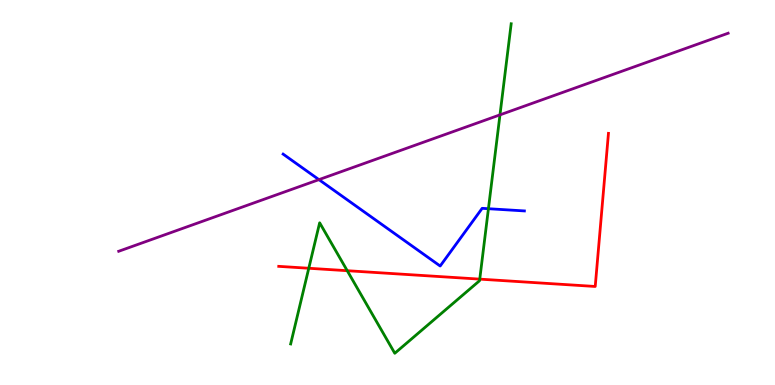[{'lines': ['blue', 'red'], 'intersections': []}, {'lines': ['green', 'red'], 'intersections': [{'x': 3.98, 'y': 3.03}, {'x': 4.48, 'y': 2.97}, {'x': 6.19, 'y': 2.75}]}, {'lines': ['purple', 'red'], 'intersections': []}, {'lines': ['blue', 'green'], 'intersections': [{'x': 6.3, 'y': 4.58}]}, {'lines': ['blue', 'purple'], 'intersections': [{'x': 4.12, 'y': 5.33}]}, {'lines': ['green', 'purple'], 'intersections': [{'x': 6.45, 'y': 7.02}]}]